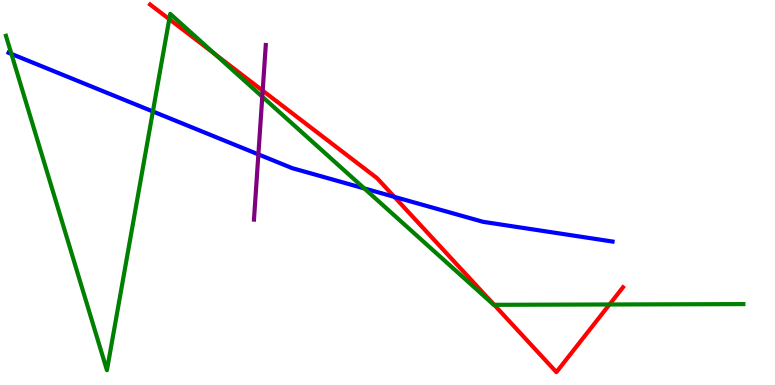[{'lines': ['blue', 'red'], 'intersections': [{'x': 5.09, 'y': 4.89}]}, {'lines': ['green', 'red'], 'intersections': [{'x': 2.18, 'y': 9.5}, {'x': 2.77, 'y': 8.59}, {'x': 6.38, 'y': 2.08}, {'x': 7.86, 'y': 2.09}]}, {'lines': ['purple', 'red'], 'intersections': [{'x': 3.39, 'y': 7.65}]}, {'lines': ['blue', 'green'], 'intersections': [{'x': 0.147, 'y': 8.6}, {'x': 1.97, 'y': 7.1}, {'x': 4.7, 'y': 5.11}]}, {'lines': ['blue', 'purple'], 'intersections': [{'x': 3.33, 'y': 5.99}]}, {'lines': ['green', 'purple'], 'intersections': [{'x': 3.38, 'y': 7.49}]}]